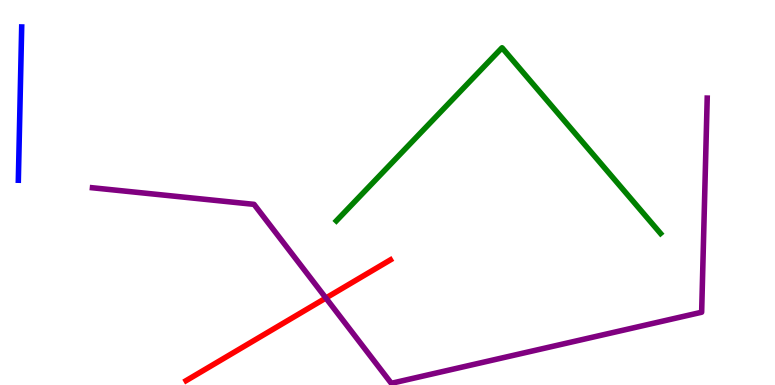[{'lines': ['blue', 'red'], 'intersections': []}, {'lines': ['green', 'red'], 'intersections': []}, {'lines': ['purple', 'red'], 'intersections': [{'x': 4.2, 'y': 2.26}]}, {'lines': ['blue', 'green'], 'intersections': []}, {'lines': ['blue', 'purple'], 'intersections': []}, {'lines': ['green', 'purple'], 'intersections': []}]